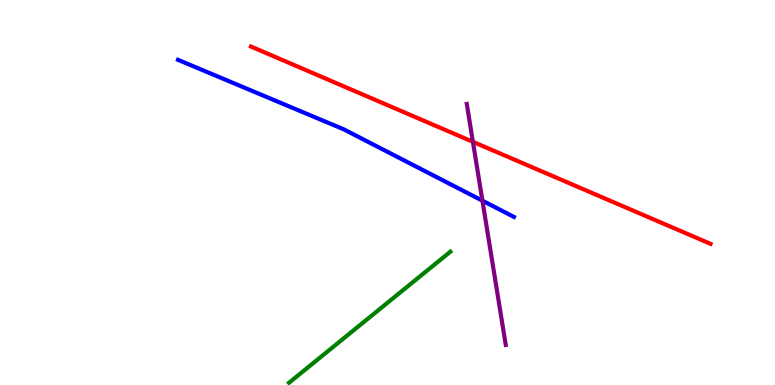[{'lines': ['blue', 'red'], 'intersections': []}, {'lines': ['green', 'red'], 'intersections': []}, {'lines': ['purple', 'red'], 'intersections': [{'x': 6.1, 'y': 6.32}]}, {'lines': ['blue', 'green'], 'intersections': []}, {'lines': ['blue', 'purple'], 'intersections': [{'x': 6.22, 'y': 4.79}]}, {'lines': ['green', 'purple'], 'intersections': []}]